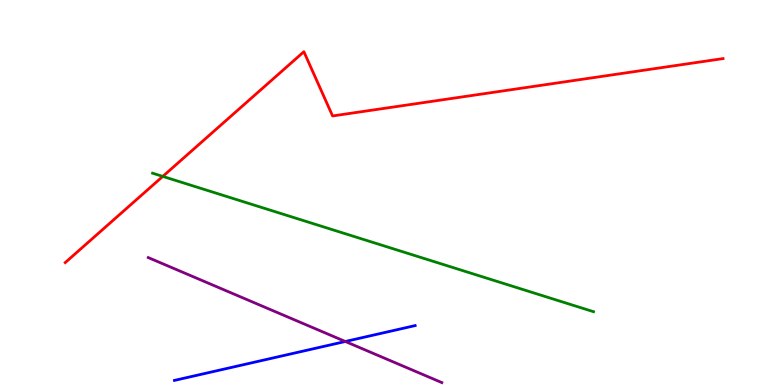[{'lines': ['blue', 'red'], 'intersections': []}, {'lines': ['green', 'red'], 'intersections': [{'x': 2.1, 'y': 5.42}]}, {'lines': ['purple', 'red'], 'intersections': []}, {'lines': ['blue', 'green'], 'intersections': []}, {'lines': ['blue', 'purple'], 'intersections': [{'x': 4.46, 'y': 1.13}]}, {'lines': ['green', 'purple'], 'intersections': []}]